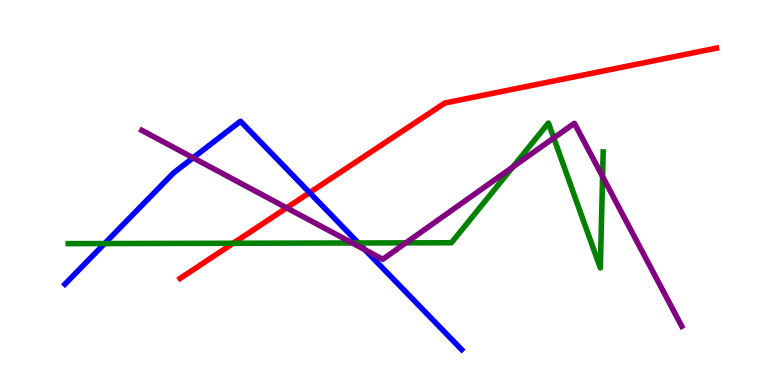[{'lines': ['blue', 'red'], 'intersections': [{'x': 3.99, 'y': 5.0}]}, {'lines': ['green', 'red'], 'intersections': [{'x': 3.01, 'y': 3.68}]}, {'lines': ['purple', 'red'], 'intersections': [{'x': 3.7, 'y': 4.6}]}, {'lines': ['blue', 'green'], 'intersections': [{'x': 1.35, 'y': 3.67}, {'x': 4.62, 'y': 3.69}]}, {'lines': ['blue', 'purple'], 'intersections': [{'x': 2.49, 'y': 5.9}, {'x': 4.71, 'y': 3.51}]}, {'lines': ['green', 'purple'], 'intersections': [{'x': 4.55, 'y': 3.69}, {'x': 5.24, 'y': 3.69}, {'x': 6.62, 'y': 5.66}, {'x': 7.15, 'y': 6.42}, {'x': 7.78, 'y': 5.41}]}]